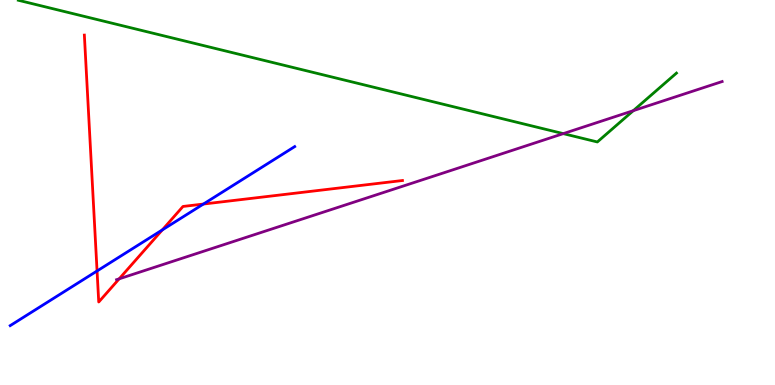[{'lines': ['blue', 'red'], 'intersections': [{'x': 1.25, 'y': 2.96}, {'x': 2.09, 'y': 4.03}, {'x': 2.62, 'y': 4.7}]}, {'lines': ['green', 'red'], 'intersections': []}, {'lines': ['purple', 'red'], 'intersections': [{'x': 1.54, 'y': 2.76}]}, {'lines': ['blue', 'green'], 'intersections': []}, {'lines': ['blue', 'purple'], 'intersections': []}, {'lines': ['green', 'purple'], 'intersections': [{'x': 7.27, 'y': 6.53}, {'x': 8.17, 'y': 7.13}]}]